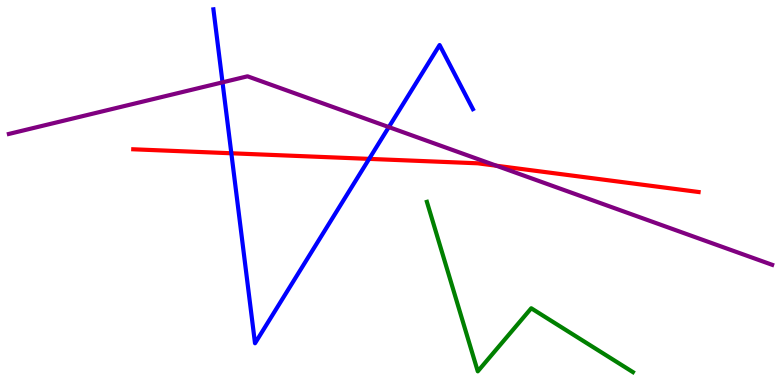[{'lines': ['blue', 'red'], 'intersections': [{'x': 2.99, 'y': 6.02}, {'x': 4.76, 'y': 5.87}]}, {'lines': ['green', 'red'], 'intersections': []}, {'lines': ['purple', 'red'], 'intersections': [{'x': 6.41, 'y': 5.7}]}, {'lines': ['blue', 'green'], 'intersections': []}, {'lines': ['blue', 'purple'], 'intersections': [{'x': 2.87, 'y': 7.86}, {'x': 5.02, 'y': 6.7}]}, {'lines': ['green', 'purple'], 'intersections': []}]